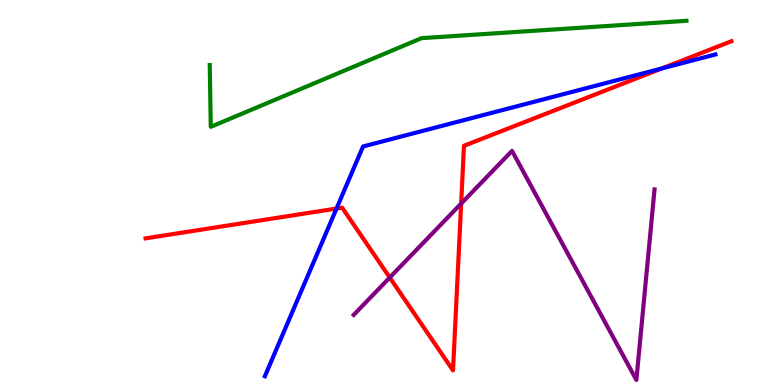[{'lines': ['blue', 'red'], 'intersections': [{'x': 4.34, 'y': 4.58}, {'x': 8.54, 'y': 8.22}]}, {'lines': ['green', 'red'], 'intersections': []}, {'lines': ['purple', 'red'], 'intersections': [{'x': 5.03, 'y': 2.79}, {'x': 5.95, 'y': 4.71}]}, {'lines': ['blue', 'green'], 'intersections': []}, {'lines': ['blue', 'purple'], 'intersections': []}, {'lines': ['green', 'purple'], 'intersections': []}]